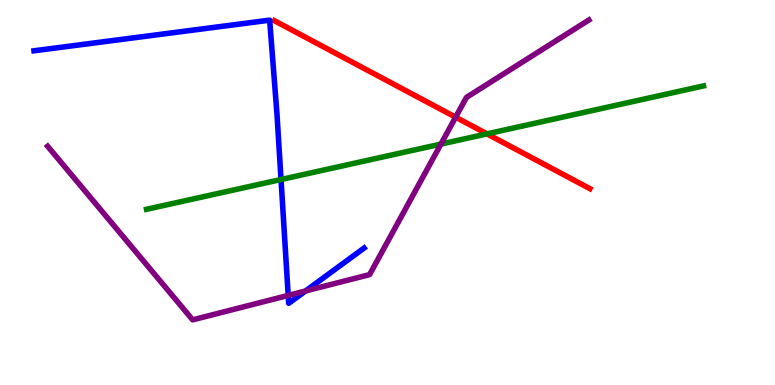[{'lines': ['blue', 'red'], 'intersections': []}, {'lines': ['green', 'red'], 'intersections': [{'x': 6.28, 'y': 6.52}]}, {'lines': ['purple', 'red'], 'intersections': [{'x': 5.88, 'y': 6.96}]}, {'lines': ['blue', 'green'], 'intersections': [{'x': 3.63, 'y': 5.34}]}, {'lines': ['blue', 'purple'], 'intersections': [{'x': 3.72, 'y': 2.33}, {'x': 3.94, 'y': 2.44}]}, {'lines': ['green', 'purple'], 'intersections': [{'x': 5.69, 'y': 6.26}]}]